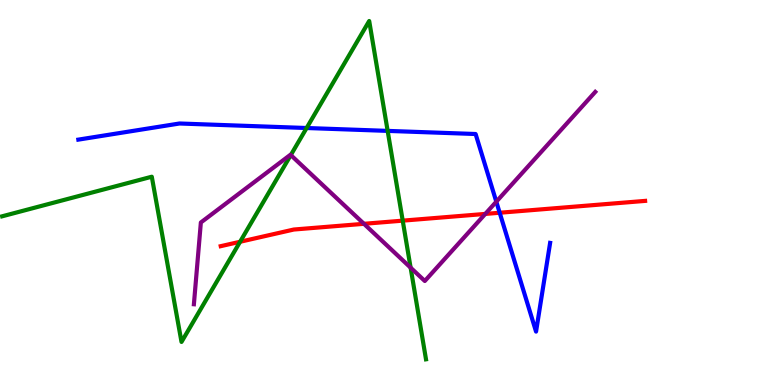[{'lines': ['blue', 'red'], 'intersections': [{'x': 6.45, 'y': 4.47}]}, {'lines': ['green', 'red'], 'intersections': [{'x': 3.1, 'y': 3.72}, {'x': 5.2, 'y': 4.27}]}, {'lines': ['purple', 'red'], 'intersections': [{'x': 4.7, 'y': 4.19}, {'x': 6.26, 'y': 4.44}]}, {'lines': ['blue', 'green'], 'intersections': [{'x': 3.96, 'y': 6.68}, {'x': 5.0, 'y': 6.6}]}, {'lines': ['blue', 'purple'], 'intersections': [{'x': 6.4, 'y': 4.76}]}, {'lines': ['green', 'purple'], 'intersections': [{'x': 3.75, 'y': 5.97}, {'x': 5.3, 'y': 3.05}]}]